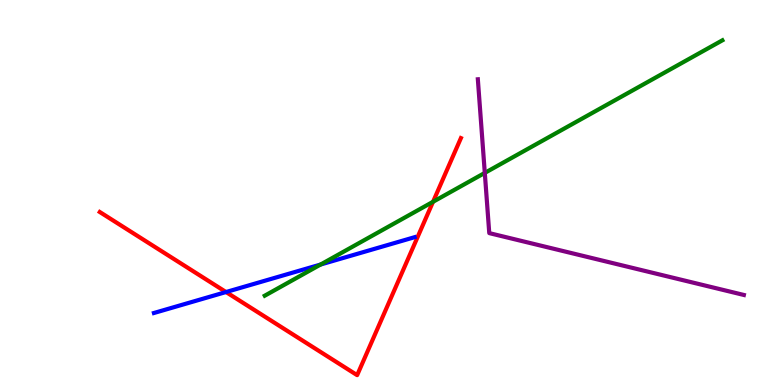[{'lines': ['blue', 'red'], 'intersections': [{'x': 2.92, 'y': 2.41}]}, {'lines': ['green', 'red'], 'intersections': [{'x': 5.59, 'y': 4.76}]}, {'lines': ['purple', 'red'], 'intersections': []}, {'lines': ['blue', 'green'], 'intersections': [{'x': 4.14, 'y': 3.13}]}, {'lines': ['blue', 'purple'], 'intersections': []}, {'lines': ['green', 'purple'], 'intersections': [{'x': 6.26, 'y': 5.51}]}]